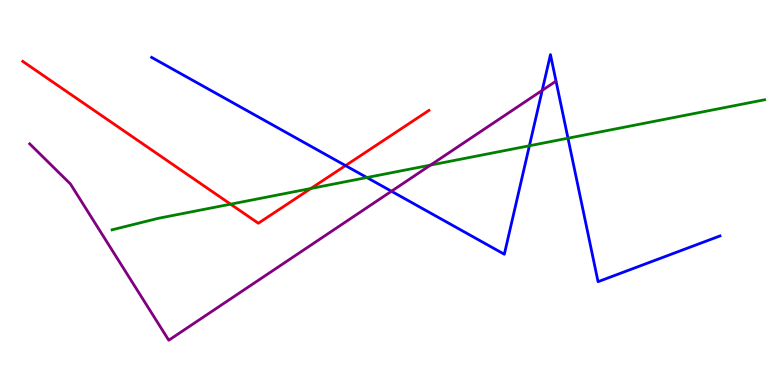[{'lines': ['blue', 'red'], 'intersections': [{'x': 4.46, 'y': 5.7}]}, {'lines': ['green', 'red'], 'intersections': [{'x': 2.98, 'y': 4.7}, {'x': 4.01, 'y': 5.1}]}, {'lines': ['purple', 'red'], 'intersections': []}, {'lines': ['blue', 'green'], 'intersections': [{'x': 4.73, 'y': 5.39}, {'x': 6.83, 'y': 6.21}, {'x': 7.33, 'y': 6.41}]}, {'lines': ['blue', 'purple'], 'intersections': [{'x': 5.05, 'y': 5.03}, {'x': 7.0, 'y': 7.65}]}, {'lines': ['green', 'purple'], 'intersections': [{'x': 5.56, 'y': 5.71}]}]